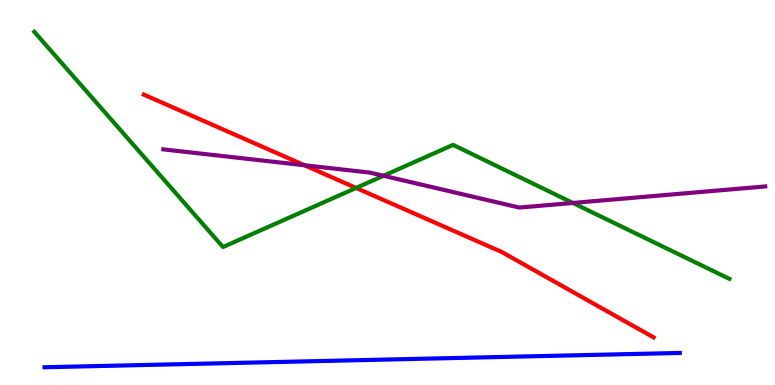[{'lines': ['blue', 'red'], 'intersections': []}, {'lines': ['green', 'red'], 'intersections': [{'x': 4.59, 'y': 5.12}]}, {'lines': ['purple', 'red'], 'intersections': [{'x': 3.93, 'y': 5.71}]}, {'lines': ['blue', 'green'], 'intersections': []}, {'lines': ['blue', 'purple'], 'intersections': []}, {'lines': ['green', 'purple'], 'intersections': [{'x': 4.95, 'y': 5.43}, {'x': 7.39, 'y': 4.73}]}]